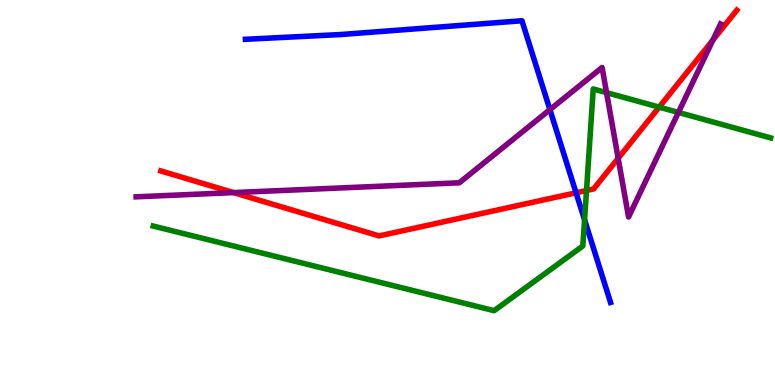[{'lines': ['blue', 'red'], 'intersections': [{'x': 7.43, 'y': 4.99}]}, {'lines': ['green', 'red'], 'intersections': [{'x': 7.57, 'y': 5.05}, {'x': 8.51, 'y': 7.22}]}, {'lines': ['purple', 'red'], 'intersections': [{'x': 3.01, 'y': 5.0}, {'x': 7.98, 'y': 5.89}, {'x': 9.2, 'y': 8.96}]}, {'lines': ['blue', 'green'], 'intersections': [{'x': 7.54, 'y': 4.29}]}, {'lines': ['blue', 'purple'], 'intersections': [{'x': 7.1, 'y': 7.15}]}, {'lines': ['green', 'purple'], 'intersections': [{'x': 7.83, 'y': 7.59}, {'x': 8.75, 'y': 7.08}]}]